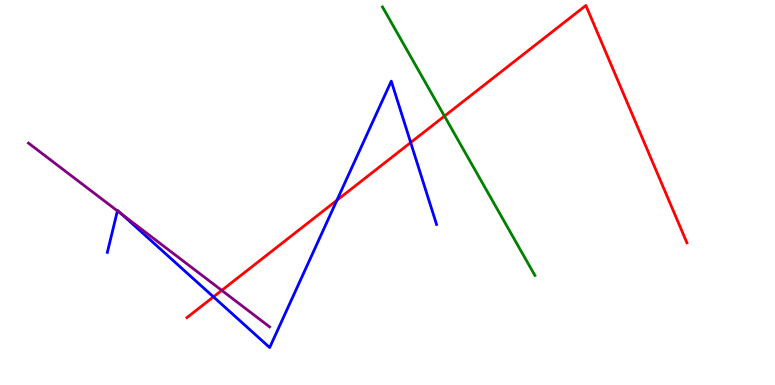[{'lines': ['blue', 'red'], 'intersections': [{'x': 2.75, 'y': 2.29}, {'x': 4.35, 'y': 4.8}, {'x': 5.3, 'y': 6.3}]}, {'lines': ['green', 'red'], 'intersections': [{'x': 5.74, 'y': 6.98}]}, {'lines': ['purple', 'red'], 'intersections': [{'x': 2.86, 'y': 2.46}]}, {'lines': ['blue', 'green'], 'intersections': []}, {'lines': ['blue', 'purple'], 'intersections': [{'x': 1.52, 'y': 4.52}, {'x': 1.57, 'y': 4.44}]}, {'lines': ['green', 'purple'], 'intersections': []}]